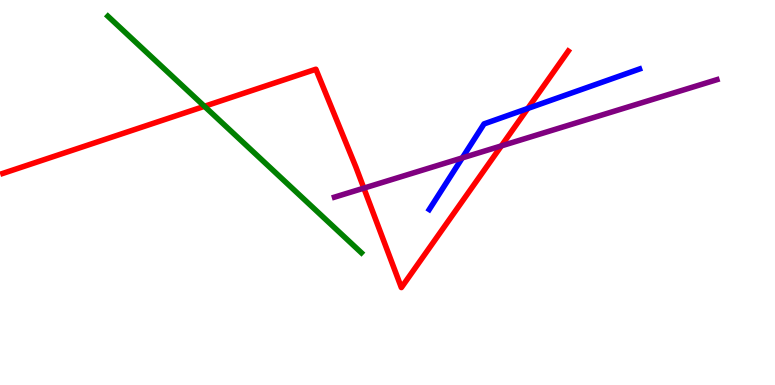[{'lines': ['blue', 'red'], 'intersections': [{'x': 6.81, 'y': 7.18}]}, {'lines': ['green', 'red'], 'intersections': [{'x': 2.64, 'y': 7.24}]}, {'lines': ['purple', 'red'], 'intersections': [{'x': 4.69, 'y': 5.11}, {'x': 6.47, 'y': 6.21}]}, {'lines': ['blue', 'green'], 'intersections': []}, {'lines': ['blue', 'purple'], 'intersections': [{'x': 5.96, 'y': 5.9}]}, {'lines': ['green', 'purple'], 'intersections': []}]